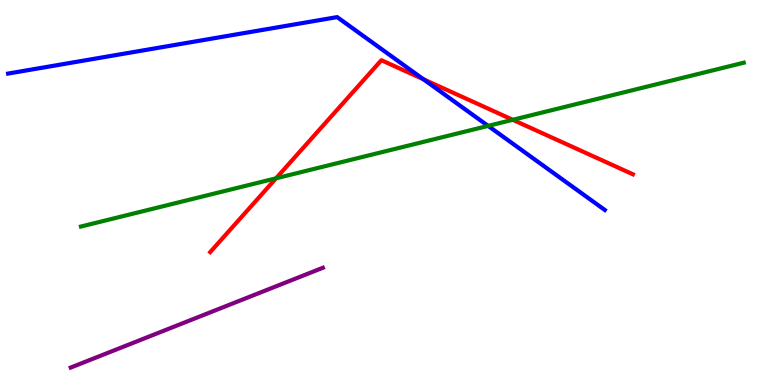[{'lines': ['blue', 'red'], 'intersections': [{'x': 5.46, 'y': 7.94}]}, {'lines': ['green', 'red'], 'intersections': [{'x': 3.56, 'y': 5.37}, {'x': 6.62, 'y': 6.89}]}, {'lines': ['purple', 'red'], 'intersections': []}, {'lines': ['blue', 'green'], 'intersections': [{'x': 6.3, 'y': 6.73}]}, {'lines': ['blue', 'purple'], 'intersections': []}, {'lines': ['green', 'purple'], 'intersections': []}]